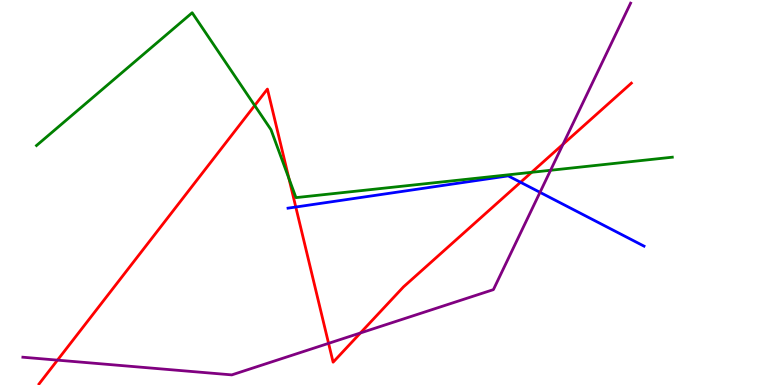[{'lines': ['blue', 'red'], 'intersections': [{'x': 3.82, 'y': 4.62}, {'x': 6.72, 'y': 5.27}]}, {'lines': ['green', 'red'], 'intersections': [{'x': 3.29, 'y': 7.26}, {'x': 3.73, 'y': 5.36}, {'x': 6.86, 'y': 5.52}]}, {'lines': ['purple', 'red'], 'intersections': [{'x': 0.742, 'y': 0.646}, {'x': 4.24, 'y': 1.08}, {'x': 4.65, 'y': 1.35}, {'x': 7.26, 'y': 6.25}]}, {'lines': ['blue', 'green'], 'intersections': []}, {'lines': ['blue', 'purple'], 'intersections': [{'x': 6.97, 'y': 5.0}]}, {'lines': ['green', 'purple'], 'intersections': [{'x': 7.1, 'y': 5.58}]}]